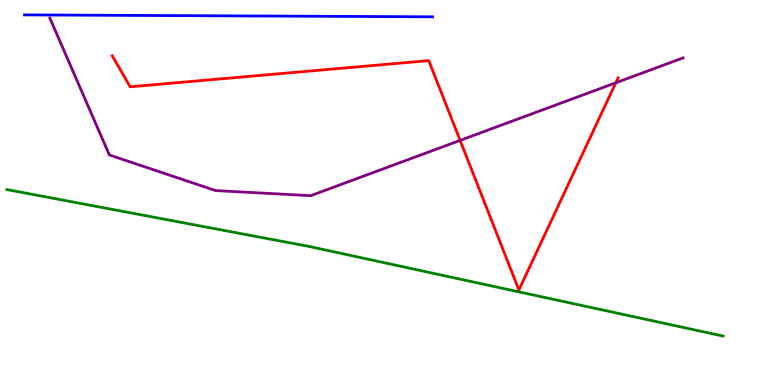[{'lines': ['blue', 'red'], 'intersections': []}, {'lines': ['green', 'red'], 'intersections': []}, {'lines': ['purple', 'red'], 'intersections': [{'x': 5.94, 'y': 6.35}, {'x': 7.95, 'y': 7.85}]}, {'lines': ['blue', 'green'], 'intersections': []}, {'lines': ['blue', 'purple'], 'intersections': []}, {'lines': ['green', 'purple'], 'intersections': []}]